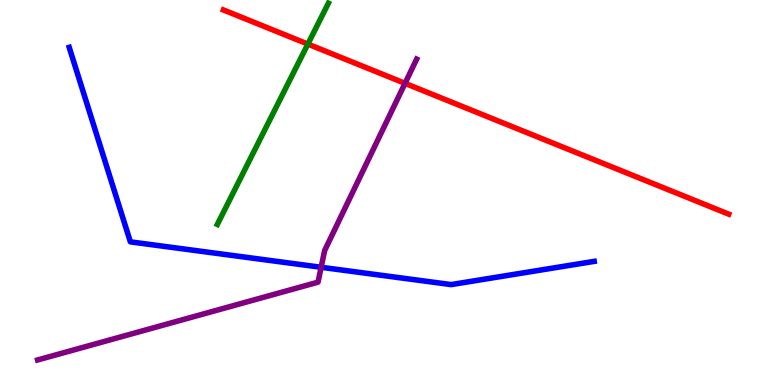[{'lines': ['blue', 'red'], 'intersections': []}, {'lines': ['green', 'red'], 'intersections': [{'x': 3.97, 'y': 8.86}]}, {'lines': ['purple', 'red'], 'intersections': [{'x': 5.23, 'y': 7.84}]}, {'lines': ['blue', 'green'], 'intersections': []}, {'lines': ['blue', 'purple'], 'intersections': [{'x': 4.14, 'y': 3.06}]}, {'lines': ['green', 'purple'], 'intersections': []}]